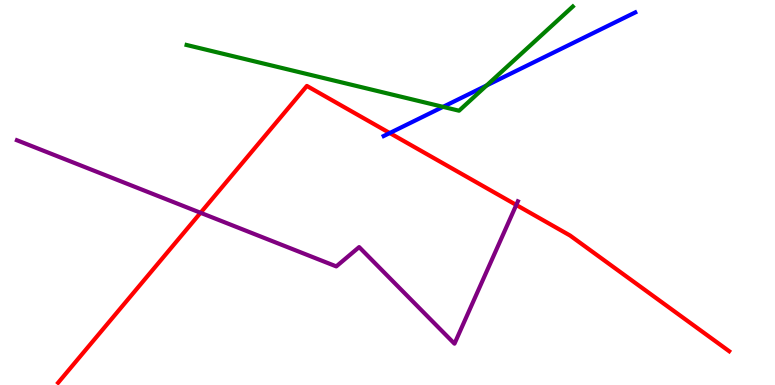[{'lines': ['blue', 'red'], 'intersections': [{'x': 5.03, 'y': 6.54}]}, {'lines': ['green', 'red'], 'intersections': []}, {'lines': ['purple', 'red'], 'intersections': [{'x': 2.59, 'y': 4.47}, {'x': 6.66, 'y': 4.68}]}, {'lines': ['blue', 'green'], 'intersections': [{'x': 5.72, 'y': 7.22}, {'x': 6.28, 'y': 7.78}]}, {'lines': ['blue', 'purple'], 'intersections': []}, {'lines': ['green', 'purple'], 'intersections': []}]